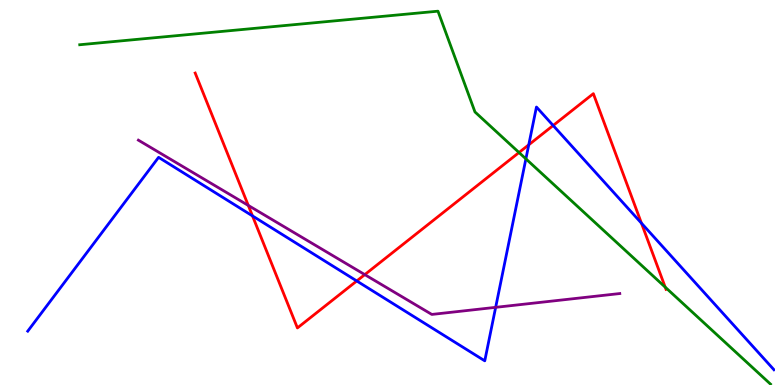[{'lines': ['blue', 'red'], 'intersections': [{'x': 3.26, 'y': 4.39}, {'x': 4.6, 'y': 2.7}, {'x': 6.82, 'y': 6.24}, {'x': 7.14, 'y': 6.74}, {'x': 8.28, 'y': 4.2}]}, {'lines': ['green', 'red'], 'intersections': [{'x': 6.7, 'y': 6.04}, {'x': 8.58, 'y': 2.54}]}, {'lines': ['purple', 'red'], 'intersections': [{'x': 3.2, 'y': 4.66}, {'x': 4.71, 'y': 2.87}]}, {'lines': ['blue', 'green'], 'intersections': [{'x': 6.79, 'y': 5.87}]}, {'lines': ['blue', 'purple'], 'intersections': [{'x': 6.4, 'y': 2.02}]}, {'lines': ['green', 'purple'], 'intersections': []}]